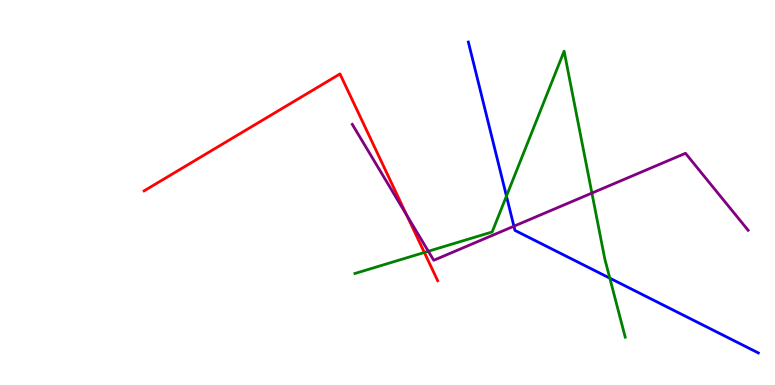[{'lines': ['blue', 'red'], 'intersections': []}, {'lines': ['green', 'red'], 'intersections': [{'x': 5.48, 'y': 3.44}]}, {'lines': ['purple', 'red'], 'intersections': [{'x': 5.25, 'y': 4.41}]}, {'lines': ['blue', 'green'], 'intersections': [{'x': 6.53, 'y': 4.91}, {'x': 7.87, 'y': 2.78}]}, {'lines': ['blue', 'purple'], 'intersections': [{'x': 6.63, 'y': 4.12}]}, {'lines': ['green', 'purple'], 'intersections': [{'x': 5.53, 'y': 3.47}, {'x': 7.64, 'y': 4.99}]}]